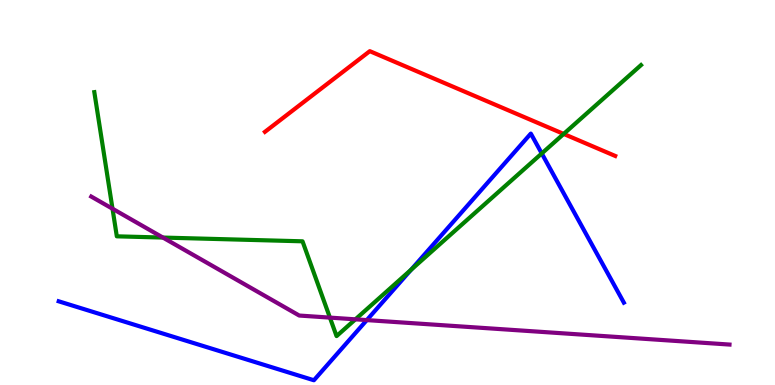[{'lines': ['blue', 'red'], 'intersections': []}, {'lines': ['green', 'red'], 'intersections': [{'x': 7.27, 'y': 6.52}]}, {'lines': ['purple', 'red'], 'intersections': []}, {'lines': ['blue', 'green'], 'intersections': [{'x': 5.3, 'y': 2.99}, {'x': 6.99, 'y': 6.01}]}, {'lines': ['blue', 'purple'], 'intersections': [{'x': 4.73, 'y': 1.69}]}, {'lines': ['green', 'purple'], 'intersections': [{'x': 1.45, 'y': 4.58}, {'x': 2.1, 'y': 3.83}, {'x': 4.26, 'y': 1.75}, {'x': 4.59, 'y': 1.71}]}]